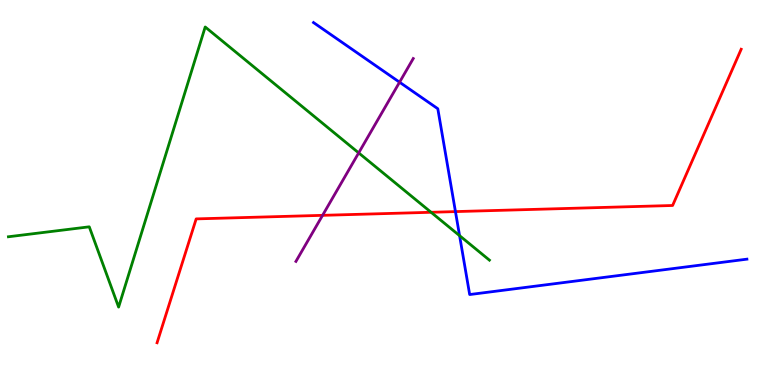[{'lines': ['blue', 'red'], 'intersections': [{'x': 5.88, 'y': 4.5}]}, {'lines': ['green', 'red'], 'intersections': [{'x': 5.56, 'y': 4.49}]}, {'lines': ['purple', 'red'], 'intersections': [{'x': 4.16, 'y': 4.41}]}, {'lines': ['blue', 'green'], 'intersections': [{'x': 5.93, 'y': 3.88}]}, {'lines': ['blue', 'purple'], 'intersections': [{'x': 5.16, 'y': 7.86}]}, {'lines': ['green', 'purple'], 'intersections': [{'x': 4.63, 'y': 6.03}]}]